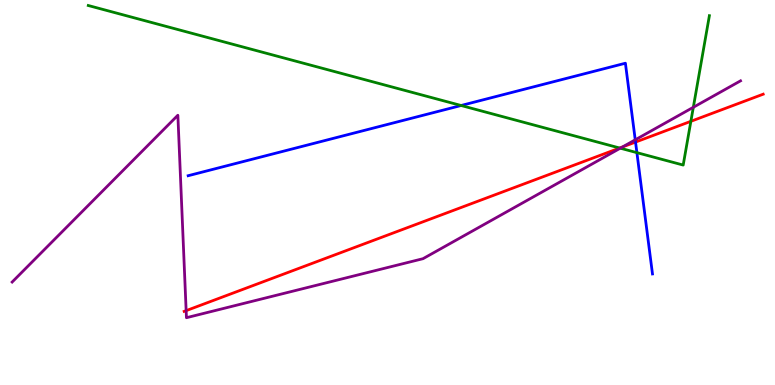[{'lines': ['blue', 'red'], 'intersections': [{'x': 8.2, 'y': 6.31}]}, {'lines': ['green', 'red'], 'intersections': [{'x': 8.0, 'y': 6.16}, {'x': 8.91, 'y': 6.85}]}, {'lines': ['purple', 'red'], 'intersections': [{'x': 2.4, 'y': 1.93}, {'x': 8.03, 'y': 6.18}]}, {'lines': ['blue', 'green'], 'intersections': [{'x': 5.95, 'y': 7.26}, {'x': 8.22, 'y': 6.04}]}, {'lines': ['blue', 'purple'], 'intersections': [{'x': 8.2, 'y': 6.37}]}, {'lines': ['green', 'purple'], 'intersections': [{'x': 8.0, 'y': 6.15}, {'x': 8.95, 'y': 7.21}]}]